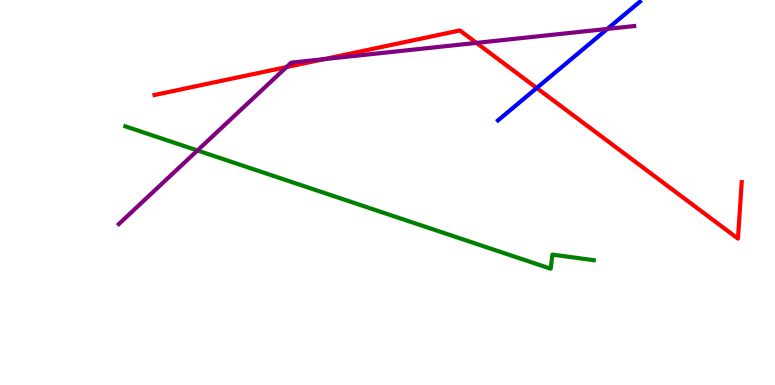[{'lines': ['blue', 'red'], 'intersections': [{'x': 6.93, 'y': 7.71}]}, {'lines': ['green', 'red'], 'intersections': []}, {'lines': ['purple', 'red'], 'intersections': [{'x': 3.7, 'y': 8.26}, {'x': 4.18, 'y': 8.46}, {'x': 6.15, 'y': 8.89}]}, {'lines': ['blue', 'green'], 'intersections': []}, {'lines': ['blue', 'purple'], 'intersections': [{'x': 7.84, 'y': 9.25}]}, {'lines': ['green', 'purple'], 'intersections': [{'x': 2.55, 'y': 6.09}]}]